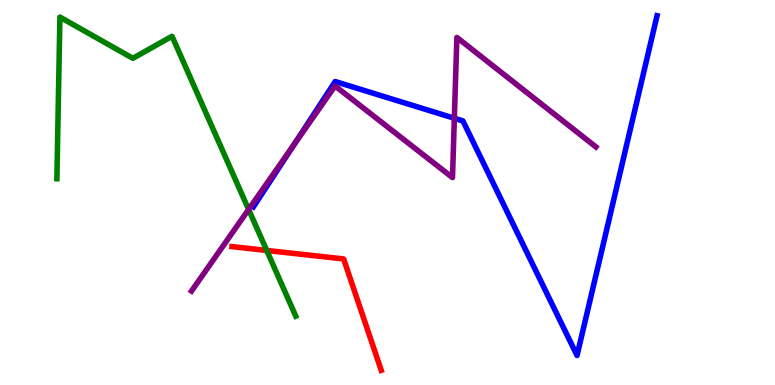[{'lines': ['blue', 'red'], 'intersections': []}, {'lines': ['green', 'red'], 'intersections': [{'x': 3.44, 'y': 3.49}]}, {'lines': ['purple', 'red'], 'intersections': []}, {'lines': ['blue', 'green'], 'intersections': []}, {'lines': ['blue', 'purple'], 'intersections': [{'x': 3.8, 'y': 6.26}, {'x': 5.86, 'y': 6.93}]}, {'lines': ['green', 'purple'], 'intersections': [{'x': 3.21, 'y': 4.56}]}]